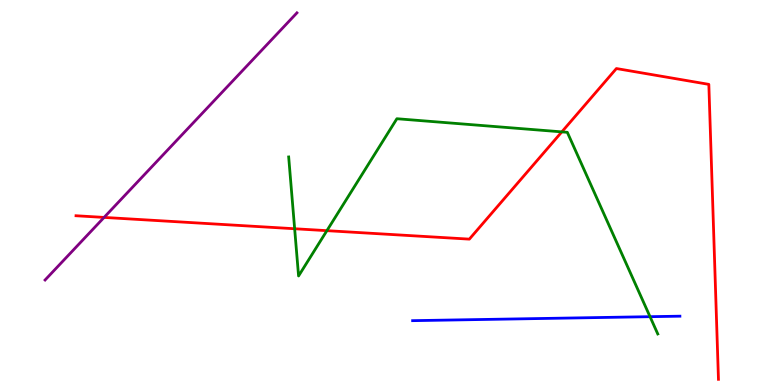[{'lines': ['blue', 'red'], 'intersections': []}, {'lines': ['green', 'red'], 'intersections': [{'x': 3.8, 'y': 4.06}, {'x': 4.22, 'y': 4.01}, {'x': 7.25, 'y': 6.57}]}, {'lines': ['purple', 'red'], 'intersections': [{'x': 1.34, 'y': 4.35}]}, {'lines': ['blue', 'green'], 'intersections': [{'x': 8.39, 'y': 1.77}]}, {'lines': ['blue', 'purple'], 'intersections': []}, {'lines': ['green', 'purple'], 'intersections': []}]